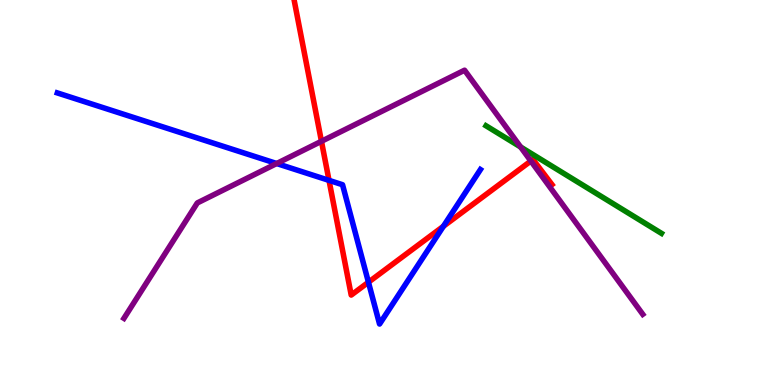[{'lines': ['blue', 'red'], 'intersections': [{'x': 4.25, 'y': 5.31}, {'x': 4.75, 'y': 2.67}, {'x': 5.72, 'y': 4.12}]}, {'lines': ['green', 'red'], 'intersections': []}, {'lines': ['purple', 'red'], 'intersections': [{'x': 4.15, 'y': 6.33}, {'x': 6.85, 'y': 5.82}]}, {'lines': ['blue', 'green'], 'intersections': []}, {'lines': ['blue', 'purple'], 'intersections': [{'x': 3.57, 'y': 5.75}]}, {'lines': ['green', 'purple'], 'intersections': [{'x': 6.72, 'y': 6.18}]}]